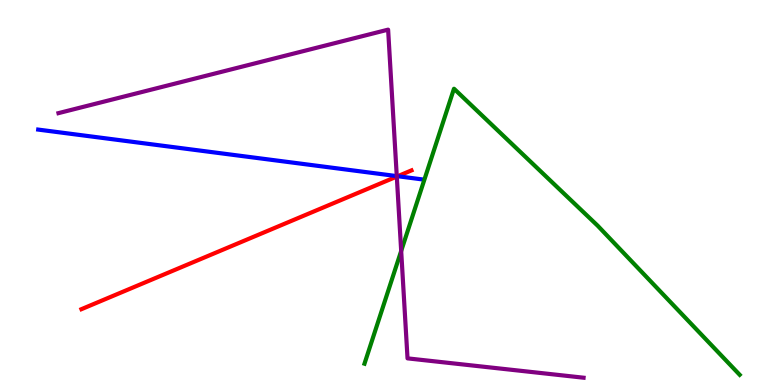[{'lines': ['blue', 'red'], 'intersections': [{'x': 5.13, 'y': 5.42}]}, {'lines': ['green', 'red'], 'intersections': []}, {'lines': ['purple', 'red'], 'intersections': [{'x': 5.12, 'y': 5.41}]}, {'lines': ['blue', 'green'], 'intersections': []}, {'lines': ['blue', 'purple'], 'intersections': [{'x': 5.12, 'y': 5.43}]}, {'lines': ['green', 'purple'], 'intersections': [{'x': 5.18, 'y': 3.48}]}]